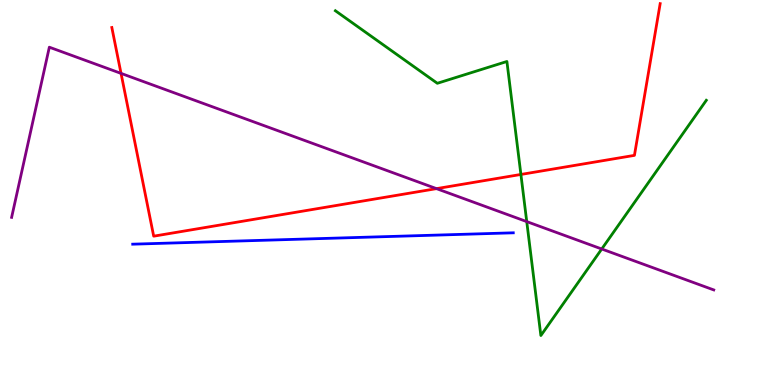[{'lines': ['blue', 'red'], 'intersections': []}, {'lines': ['green', 'red'], 'intersections': [{'x': 6.72, 'y': 5.47}]}, {'lines': ['purple', 'red'], 'intersections': [{'x': 1.56, 'y': 8.09}, {'x': 5.63, 'y': 5.1}]}, {'lines': ['blue', 'green'], 'intersections': []}, {'lines': ['blue', 'purple'], 'intersections': []}, {'lines': ['green', 'purple'], 'intersections': [{'x': 6.8, 'y': 4.24}, {'x': 7.76, 'y': 3.53}]}]